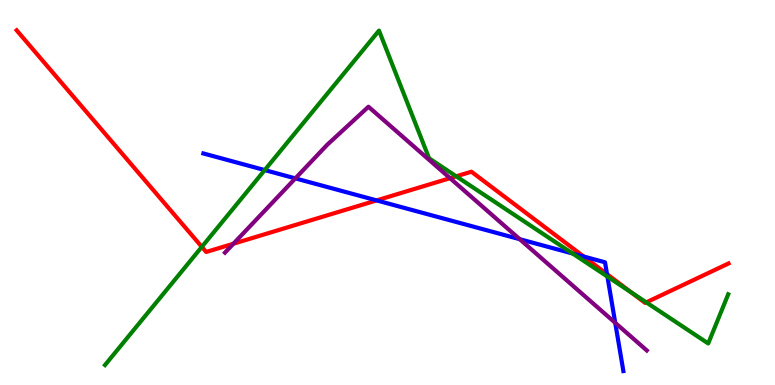[{'lines': ['blue', 'red'], 'intersections': [{'x': 4.86, 'y': 4.79}, {'x': 7.53, 'y': 3.34}, {'x': 7.83, 'y': 2.88}]}, {'lines': ['green', 'red'], 'intersections': [{'x': 2.6, 'y': 3.59}, {'x': 5.89, 'y': 5.42}, {'x': 8.14, 'y': 2.41}, {'x': 8.34, 'y': 2.15}]}, {'lines': ['purple', 'red'], 'intersections': [{'x': 3.01, 'y': 3.67}, {'x': 5.81, 'y': 5.37}]}, {'lines': ['blue', 'green'], 'intersections': [{'x': 3.42, 'y': 5.58}, {'x': 7.39, 'y': 3.41}, {'x': 7.84, 'y': 2.82}]}, {'lines': ['blue', 'purple'], 'intersections': [{'x': 3.81, 'y': 5.37}, {'x': 6.71, 'y': 3.79}, {'x': 7.94, 'y': 1.62}]}, {'lines': ['green', 'purple'], 'intersections': []}]